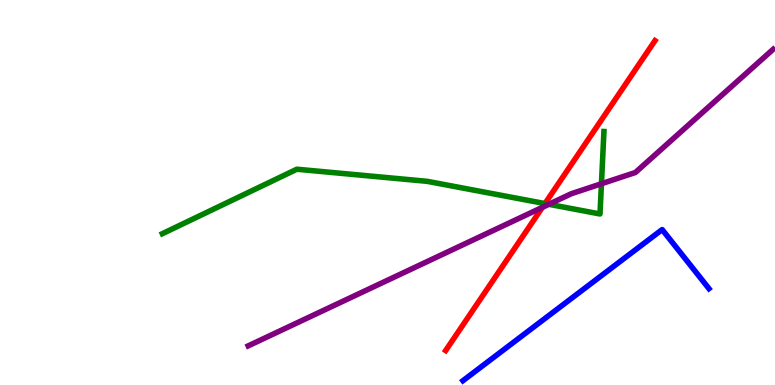[{'lines': ['blue', 'red'], 'intersections': []}, {'lines': ['green', 'red'], 'intersections': [{'x': 7.03, 'y': 4.71}]}, {'lines': ['purple', 'red'], 'intersections': [{'x': 7.0, 'y': 4.61}]}, {'lines': ['blue', 'green'], 'intersections': []}, {'lines': ['blue', 'purple'], 'intersections': []}, {'lines': ['green', 'purple'], 'intersections': [{'x': 7.08, 'y': 4.69}, {'x': 7.76, 'y': 5.23}]}]